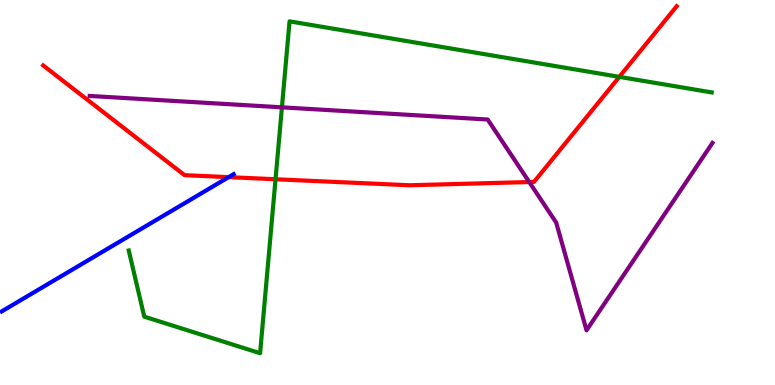[{'lines': ['blue', 'red'], 'intersections': [{'x': 2.95, 'y': 5.4}]}, {'lines': ['green', 'red'], 'intersections': [{'x': 3.56, 'y': 5.34}, {'x': 7.99, 'y': 8.0}]}, {'lines': ['purple', 'red'], 'intersections': [{'x': 6.83, 'y': 5.27}]}, {'lines': ['blue', 'green'], 'intersections': []}, {'lines': ['blue', 'purple'], 'intersections': []}, {'lines': ['green', 'purple'], 'intersections': [{'x': 3.64, 'y': 7.21}]}]